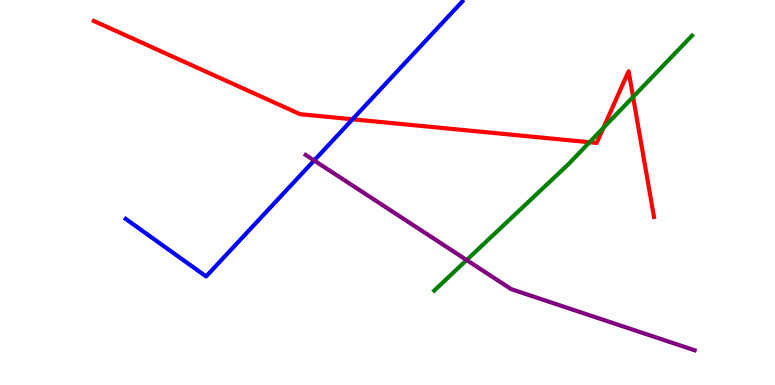[{'lines': ['blue', 'red'], 'intersections': [{'x': 4.55, 'y': 6.9}]}, {'lines': ['green', 'red'], 'intersections': [{'x': 7.61, 'y': 6.31}, {'x': 7.79, 'y': 6.68}, {'x': 8.17, 'y': 7.48}]}, {'lines': ['purple', 'red'], 'intersections': []}, {'lines': ['blue', 'green'], 'intersections': []}, {'lines': ['blue', 'purple'], 'intersections': [{'x': 4.05, 'y': 5.83}]}, {'lines': ['green', 'purple'], 'intersections': [{'x': 6.02, 'y': 3.25}]}]